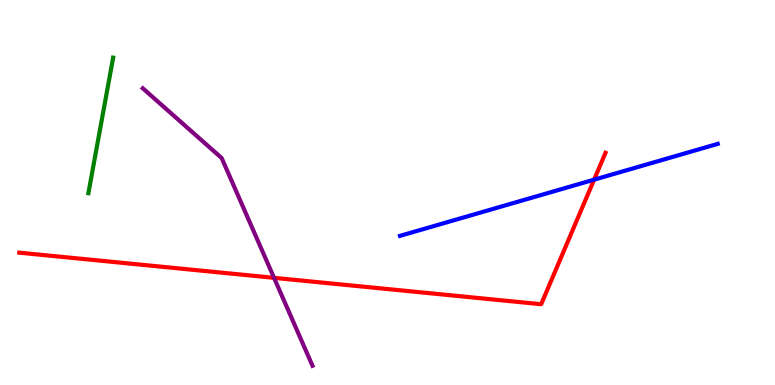[{'lines': ['blue', 'red'], 'intersections': [{'x': 7.67, 'y': 5.33}]}, {'lines': ['green', 'red'], 'intersections': []}, {'lines': ['purple', 'red'], 'intersections': [{'x': 3.54, 'y': 2.78}]}, {'lines': ['blue', 'green'], 'intersections': []}, {'lines': ['blue', 'purple'], 'intersections': []}, {'lines': ['green', 'purple'], 'intersections': []}]